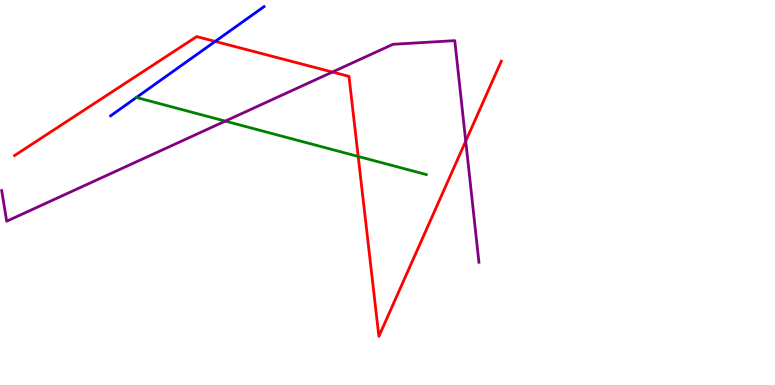[{'lines': ['blue', 'red'], 'intersections': [{'x': 2.78, 'y': 8.92}]}, {'lines': ['green', 'red'], 'intersections': [{'x': 4.62, 'y': 5.94}]}, {'lines': ['purple', 'red'], 'intersections': [{'x': 4.29, 'y': 8.13}, {'x': 6.01, 'y': 6.33}]}, {'lines': ['blue', 'green'], 'intersections': [{'x': 1.76, 'y': 7.47}]}, {'lines': ['blue', 'purple'], 'intersections': []}, {'lines': ['green', 'purple'], 'intersections': [{'x': 2.91, 'y': 6.85}]}]